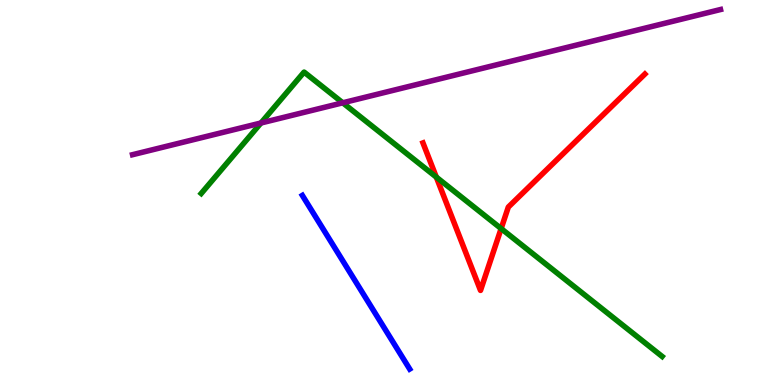[{'lines': ['blue', 'red'], 'intersections': []}, {'lines': ['green', 'red'], 'intersections': [{'x': 5.63, 'y': 5.4}, {'x': 6.47, 'y': 4.06}]}, {'lines': ['purple', 'red'], 'intersections': []}, {'lines': ['blue', 'green'], 'intersections': []}, {'lines': ['blue', 'purple'], 'intersections': []}, {'lines': ['green', 'purple'], 'intersections': [{'x': 3.37, 'y': 6.81}, {'x': 4.42, 'y': 7.33}]}]